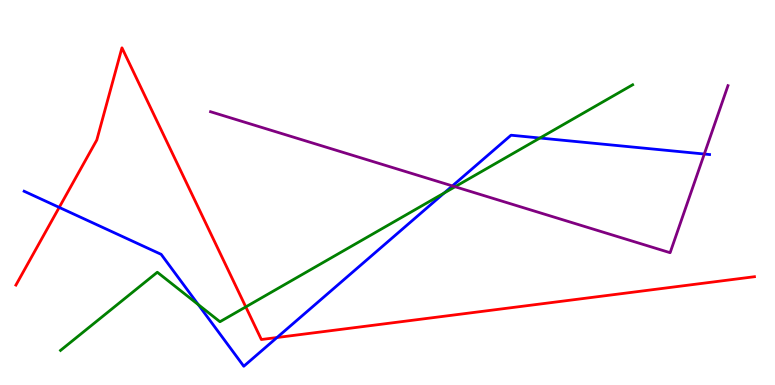[{'lines': ['blue', 'red'], 'intersections': [{'x': 0.764, 'y': 4.61}, {'x': 3.57, 'y': 1.23}]}, {'lines': ['green', 'red'], 'intersections': [{'x': 3.17, 'y': 2.03}]}, {'lines': ['purple', 'red'], 'intersections': []}, {'lines': ['blue', 'green'], 'intersections': [{'x': 2.56, 'y': 2.09}, {'x': 5.73, 'y': 4.99}, {'x': 6.97, 'y': 6.42}]}, {'lines': ['blue', 'purple'], 'intersections': [{'x': 5.84, 'y': 5.17}, {'x': 9.09, 'y': 6.0}]}, {'lines': ['green', 'purple'], 'intersections': [{'x': 5.87, 'y': 5.15}]}]